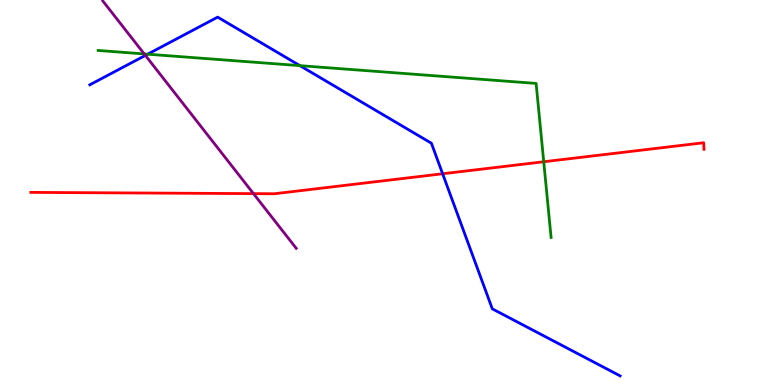[{'lines': ['blue', 'red'], 'intersections': [{'x': 5.71, 'y': 5.49}]}, {'lines': ['green', 'red'], 'intersections': [{'x': 7.02, 'y': 5.8}]}, {'lines': ['purple', 'red'], 'intersections': [{'x': 3.27, 'y': 4.97}]}, {'lines': ['blue', 'green'], 'intersections': [{'x': 1.91, 'y': 8.59}, {'x': 3.87, 'y': 8.29}]}, {'lines': ['blue', 'purple'], 'intersections': [{'x': 1.88, 'y': 8.56}]}, {'lines': ['green', 'purple'], 'intersections': [{'x': 1.86, 'y': 8.6}]}]